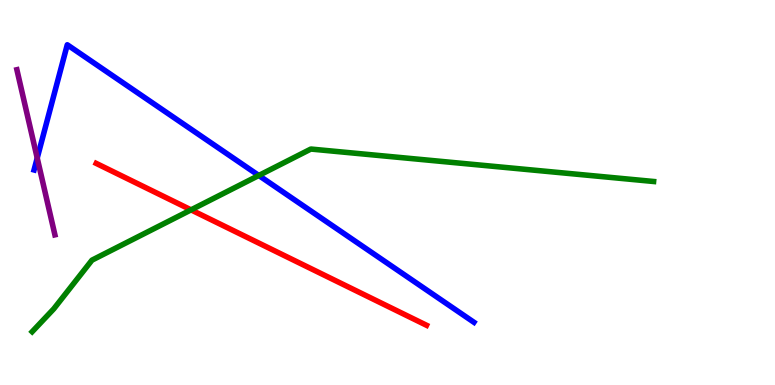[{'lines': ['blue', 'red'], 'intersections': []}, {'lines': ['green', 'red'], 'intersections': [{'x': 2.47, 'y': 4.55}]}, {'lines': ['purple', 'red'], 'intersections': []}, {'lines': ['blue', 'green'], 'intersections': [{'x': 3.34, 'y': 5.44}]}, {'lines': ['blue', 'purple'], 'intersections': [{'x': 0.48, 'y': 5.9}]}, {'lines': ['green', 'purple'], 'intersections': []}]